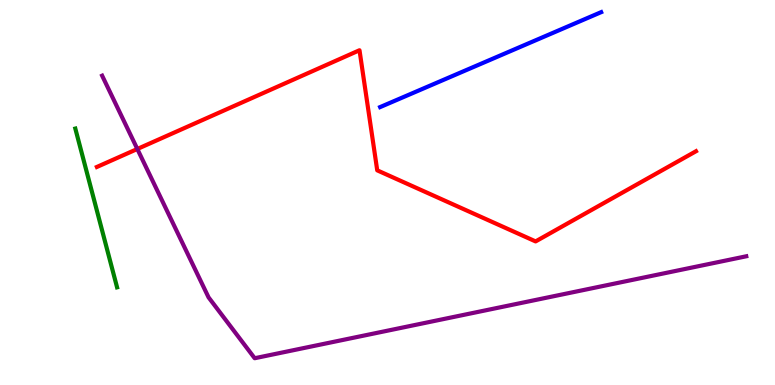[{'lines': ['blue', 'red'], 'intersections': []}, {'lines': ['green', 'red'], 'intersections': []}, {'lines': ['purple', 'red'], 'intersections': [{'x': 1.77, 'y': 6.13}]}, {'lines': ['blue', 'green'], 'intersections': []}, {'lines': ['blue', 'purple'], 'intersections': []}, {'lines': ['green', 'purple'], 'intersections': []}]